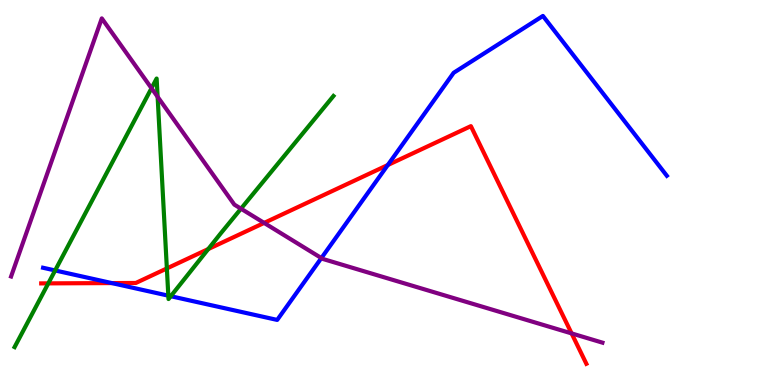[{'lines': ['blue', 'red'], 'intersections': [{'x': 1.44, 'y': 2.65}, {'x': 5.0, 'y': 5.71}]}, {'lines': ['green', 'red'], 'intersections': [{'x': 0.623, 'y': 2.64}, {'x': 2.15, 'y': 3.03}, {'x': 2.69, 'y': 3.53}]}, {'lines': ['purple', 'red'], 'intersections': [{'x': 3.41, 'y': 4.21}, {'x': 7.38, 'y': 1.34}]}, {'lines': ['blue', 'green'], 'intersections': [{'x': 0.711, 'y': 2.98}, {'x': 2.17, 'y': 2.32}, {'x': 2.2, 'y': 2.31}]}, {'lines': ['blue', 'purple'], 'intersections': [{'x': 4.15, 'y': 3.3}]}, {'lines': ['green', 'purple'], 'intersections': [{'x': 1.95, 'y': 7.71}, {'x': 2.03, 'y': 7.48}, {'x': 3.11, 'y': 4.58}]}]